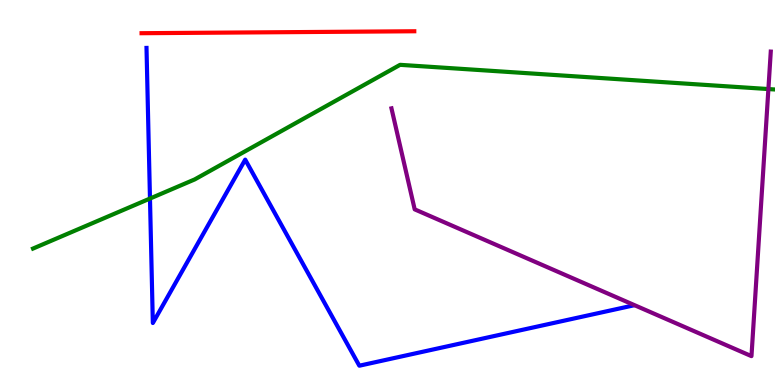[{'lines': ['blue', 'red'], 'intersections': []}, {'lines': ['green', 'red'], 'intersections': []}, {'lines': ['purple', 'red'], 'intersections': []}, {'lines': ['blue', 'green'], 'intersections': [{'x': 1.94, 'y': 4.84}]}, {'lines': ['blue', 'purple'], 'intersections': []}, {'lines': ['green', 'purple'], 'intersections': [{'x': 9.91, 'y': 7.69}]}]